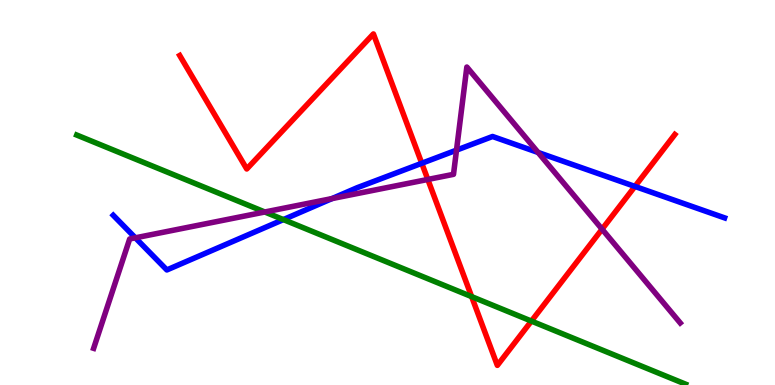[{'lines': ['blue', 'red'], 'intersections': [{'x': 5.44, 'y': 5.76}, {'x': 8.19, 'y': 5.16}]}, {'lines': ['green', 'red'], 'intersections': [{'x': 6.09, 'y': 2.3}, {'x': 6.86, 'y': 1.66}]}, {'lines': ['purple', 'red'], 'intersections': [{'x': 5.52, 'y': 5.34}, {'x': 7.77, 'y': 4.05}]}, {'lines': ['blue', 'green'], 'intersections': [{'x': 3.66, 'y': 4.3}]}, {'lines': ['blue', 'purple'], 'intersections': [{'x': 1.75, 'y': 3.82}, {'x': 4.28, 'y': 4.84}, {'x': 5.89, 'y': 6.1}, {'x': 6.94, 'y': 6.04}]}, {'lines': ['green', 'purple'], 'intersections': [{'x': 3.42, 'y': 4.49}]}]